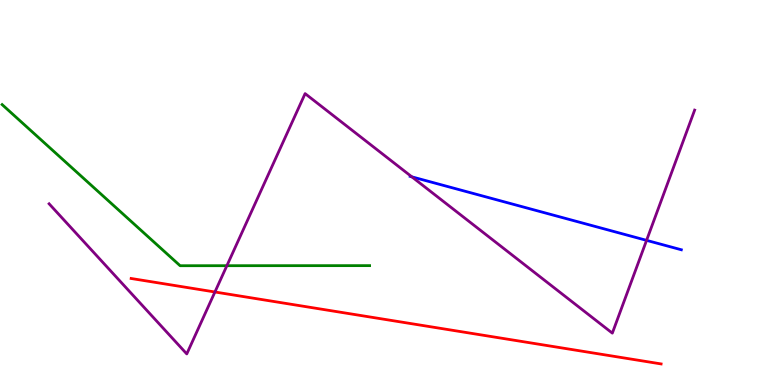[{'lines': ['blue', 'red'], 'intersections': []}, {'lines': ['green', 'red'], 'intersections': []}, {'lines': ['purple', 'red'], 'intersections': [{'x': 2.77, 'y': 2.42}]}, {'lines': ['blue', 'green'], 'intersections': []}, {'lines': ['blue', 'purple'], 'intersections': [{'x': 5.31, 'y': 5.41}, {'x': 8.34, 'y': 3.76}]}, {'lines': ['green', 'purple'], 'intersections': [{'x': 2.93, 'y': 3.1}]}]